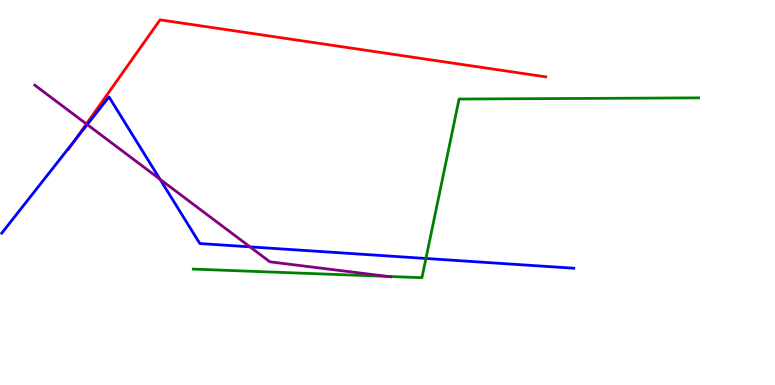[{'lines': ['blue', 'red'], 'intersections': [{'x': 0.964, 'y': 6.35}]}, {'lines': ['green', 'red'], 'intersections': []}, {'lines': ['purple', 'red'], 'intersections': [{'x': 1.11, 'y': 6.78}]}, {'lines': ['blue', 'green'], 'intersections': [{'x': 5.5, 'y': 3.29}]}, {'lines': ['blue', 'purple'], 'intersections': [{'x': 1.13, 'y': 6.76}, {'x': 2.06, 'y': 5.34}, {'x': 3.23, 'y': 3.59}]}, {'lines': ['green', 'purple'], 'intersections': [{'x': 5.0, 'y': 2.82}]}]